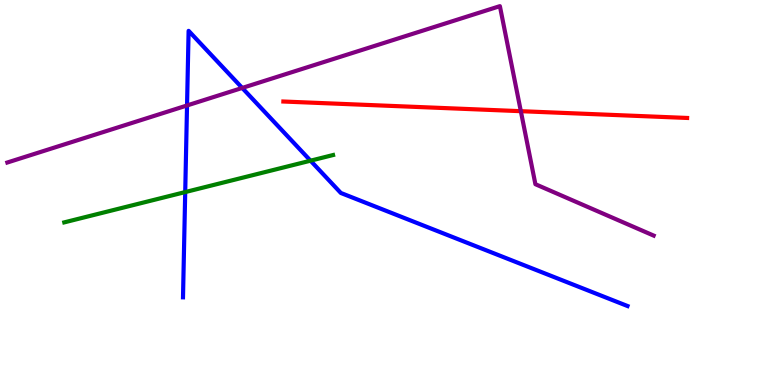[{'lines': ['blue', 'red'], 'intersections': []}, {'lines': ['green', 'red'], 'intersections': []}, {'lines': ['purple', 'red'], 'intersections': [{'x': 6.72, 'y': 7.11}]}, {'lines': ['blue', 'green'], 'intersections': [{'x': 2.39, 'y': 5.01}, {'x': 4.01, 'y': 5.83}]}, {'lines': ['blue', 'purple'], 'intersections': [{'x': 2.41, 'y': 7.26}, {'x': 3.13, 'y': 7.72}]}, {'lines': ['green', 'purple'], 'intersections': []}]